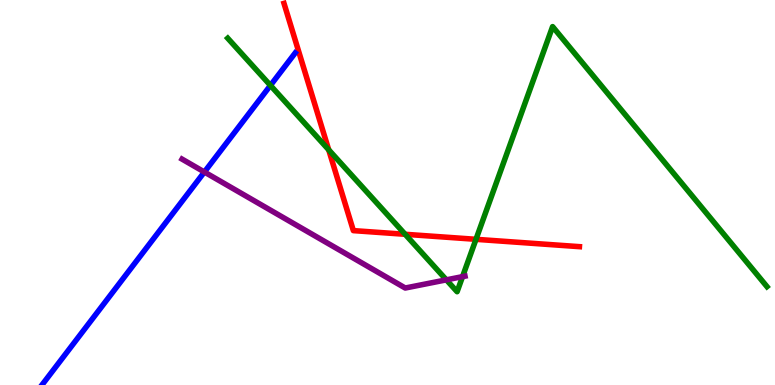[{'lines': ['blue', 'red'], 'intersections': []}, {'lines': ['green', 'red'], 'intersections': [{'x': 4.24, 'y': 6.11}, {'x': 5.23, 'y': 3.91}, {'x': 6.14, 'y': 3.78}]}, {'lines': ['purple', 'red'], 'intersections': []}, {'lines': ['blue', 'green'], 'intersections': [{'x': 3.49, 'y': 7.78}]}, {'lines': ['blue', 'purple'], 'intersections': [{'x': 2.64, 'y': 5.53}]}, {'lines': ['green', 'purple'], 'intersections': [{'x': 5.76, 'y': 2.73}, {'x': 5.97, 'y': 2.81}]}]